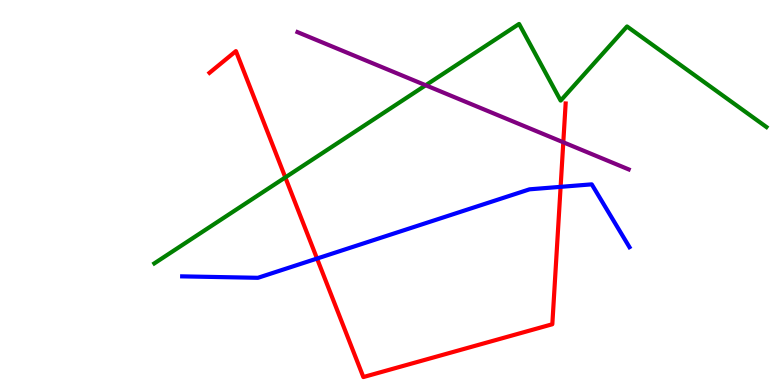[{'lines': ['blue', 'red'], 'intersections': [{'x': 4.09, 'y': 3.28}, {'x': 7.23, 'y': 5.15}]}, {'lines': ['green', 'red'], 'intersections': [{'x': 3.68, 'y': 5.39}]}, {'lines': ['purple', 'red'], 'intersections': [{'x': 7.27, 'y': 6.3}]}, {'lines': ['blue', 'green'], 'intersections': []}, {'lines': ['blue', 'purple'], 'intersections': []}, {'lines': ['green', 'purple'], 'intersections': [{'x': 5.49, 'y': 7.79}]}]